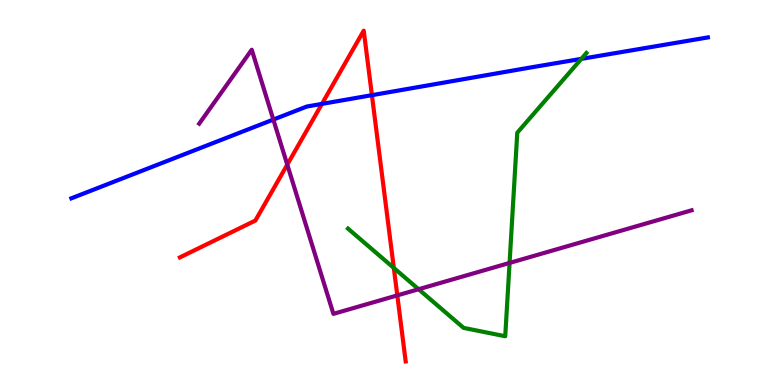[{'lines': ['blue', 'red'], 'intersections': [{'x': 4.15, 'y': 7.3}, {'x': 4.8, 'y': 7.53}]}, {'lines': ['green', 'red'], 'intersections': [{'x': 5.08, 'y': 3.04}]}, {'lines': ['purple', 'red'], 'intersections': [{'x': 3.71, 'y': 5.72}, {'x': 5.13, 'y': 2.33}]}, {'lines': ['blue', 'green'], 'intersections': [{'x': 7.5, 'y': 8.47}]}, {'lines': ['blue', 'purple'], 'intersections': [{'x': 3.53, 'y': 6.89}]}, {'lines': ['green', 'purple'], 'intersections': [{'x': 5.4, 'y': 2.49}, {'x': 6.58, 'y': 3.17}]}]